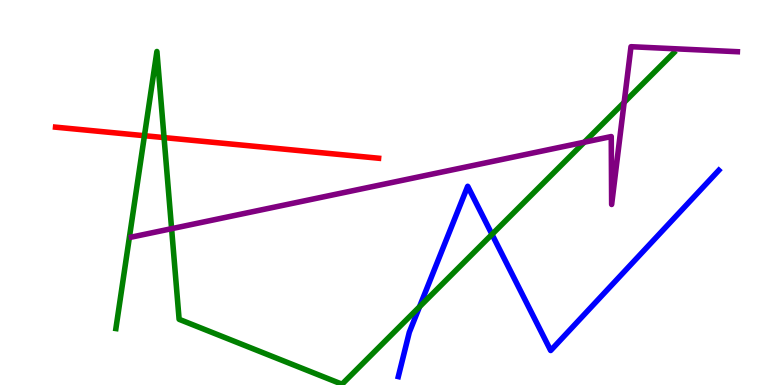[{'lines': ['blue', 'red'], 'intersections': []}, {'lines': ['green', 'red'], 'intersections': [{'x': 1.86, 'y': 6.48}, {'x': 2.12, 'y': 6.43}]}, {'lines': ['purple', 'red'], 'intersections': []}, {'lines': ['blue', 'green'], 'intersections': [{'x': 5.41, 'y': 2.03}, {'x': 6.35, 'y': 3.91}]}, {'lines': ['blue', 'purple'], 'intersections': []}, {'lines': ['green', 'purple'], 'intersections': [{'x': 2.21, 'y': 4.06}, {'x': 7.54, 'y': 6.31}, {'x': 8.05, 'y': 7.34}]}]